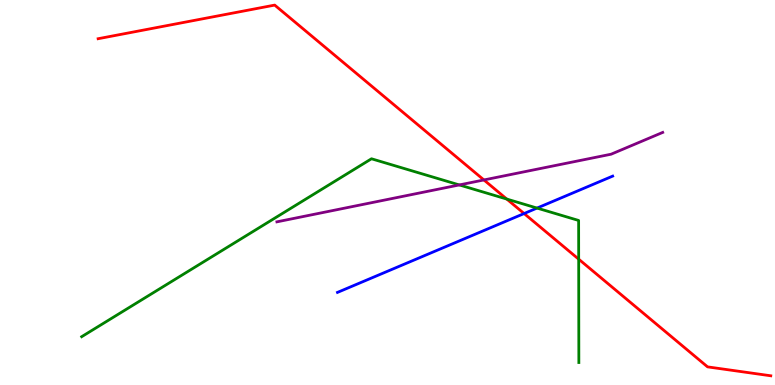[{'lines': ['blue', 'red'], 'intersections': [{'x': 6.76, 'y': 4.45}]}, {'lines': ['green', 'red'], 'intersections': [{'x': 6.54, 'y': 4.83}, {'x': 7.47, 'y': 3.27}]}, {'lines': ['purple', 'red'], 'intersections': [{'x': 6.24, 'y': 5.33}]}, {'lines': ['blue', 'green'], 'intersections': [{'x': 6.93, 'y': 4.6}]}, {'lines': ['blue', 'purple'], 'intersections': []}, {'lines': ['green', 'purple'], 'intersections': [{'x': 5.93, 'y': 5.2}]}]